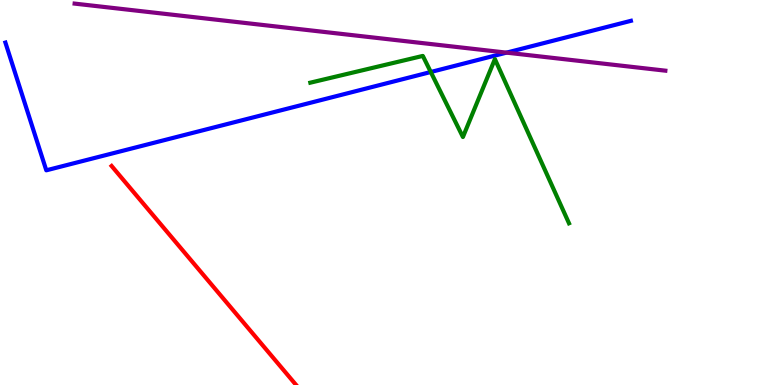[{'lines': ['blue', 'red'], 'intersections': []}, {'lines': ['green', 'red'], 'intersections': []}, {'lines': ['purple', 'red'], 'intersections': []}, {'lines': ['blue', 'green'], 'intersections': [{'x': 5.56, 'y': 8.13}]}, {'lines': ['blue', 'purple'], 'intersections': [{'x': 6.54, 'y': 8.63}]}, {'lines': ['green', 'purple'], 'intersections': []}]